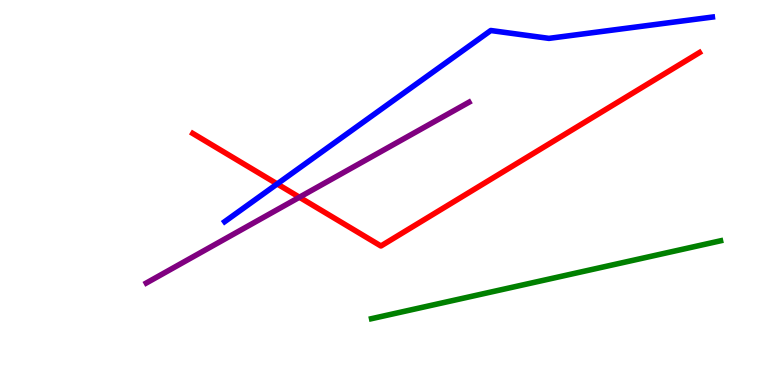[{'lines': ['blue', 'red'], 'intersections': [{'x': 3.58, 'y': 5.22}]}, {'lines': ['green', 'red'], 'intersections': []}, {'lines': ['purple', 'red'], 'intersections': [{'x': 3.86, 'y': 4.88}]}, {'lines': ['blue', 'green'], 'intersections': []}, {'lines': ['blue', 'purple'], 'intersections': []}, {'lines': ['green', 'purple'], 'intersections': []}]